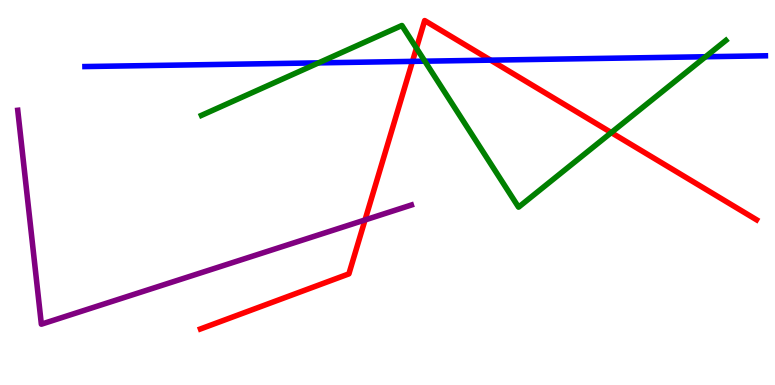[{'lines': ['blue', 'red'], 'intersections': [{'x': 5.32, 'y': 8.41}, {'x': 6.33, 'y': 8.44}]}, {'lines': ['green', 'red'], 'intersections': [{'x': 5.37, 'y': 8.75}, {'x': 7.89, 'y': 6.56}]}, {'lines': ['purple', 'red'], 'intersections': [{'x': 4.71, 'y': 4.29}]}, {'lines': ['blue', 'green'], 'intersections': [{'x': 4.11, 'y': 8.37}, {'x': 5.48, 'y': 8.41}, {'x': 9.1, 'y': 8.53}]}, {'lines': ['blue', 'purple'], 'intersections': []}, {'lines': ['green', 'purple'], 'intersections': []}]